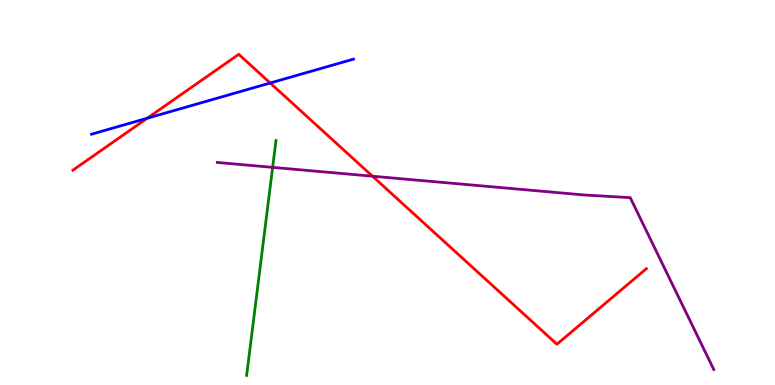[{'lines': ['blue', 'red'], 'intersections': [{'x': 1.9, 'y': 6.93}, {'x': 3.49, 'y': 7.84}]}, {'lines': ['green', 'red'], 'intersections': []}, {'lines': ['purple', 'red'], 'intersections': [{'x': 4.81, 'y': 5.42}]}, {'lines': ['blue', 'green'], 'intersections': []}, {'lines': ['blue', 'purple'], 'intersections': []}, {'lines': ['green', 'purple'], 'intersections': [{'x': 3.52, 'y': 5.65}]}]